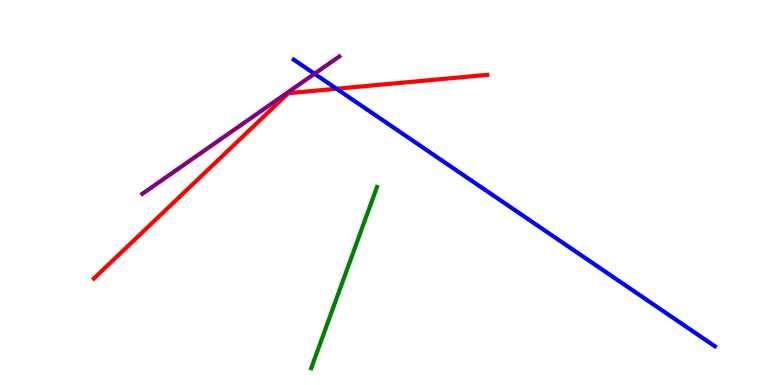[{'lines': ['blue', 'red'], 'intersections': [{'x': 4.34, 'y': 7.69}]}, {'lines': ['green', 'red'], 'intersections': []}, {'lines': ['purple', 'red'], 'intersections': []}, {'lines': ['blue', 'green'], 'intersections': []}, {'lines': ['blue', 'purple'], 'intersections': [{'x': 4.06, 'y': 8.08}]}, {'lines': ['green', 'purple'], 'intersections': []}]